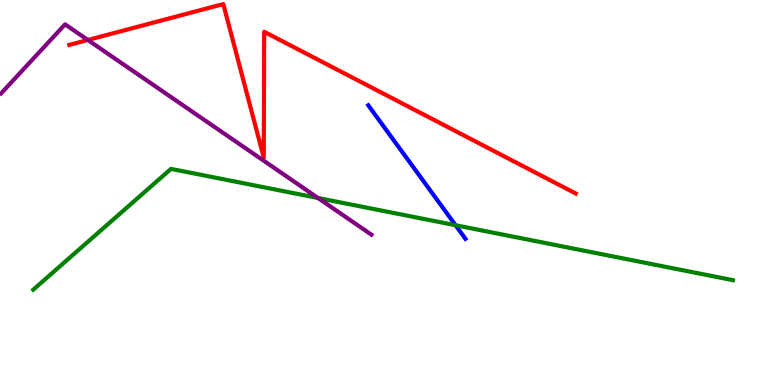[{'lines': ['blue', 'red'], 'intersections': []}, {'lines': ['green', 'red'], 'intersections': []}, {'lines': ['purple', 'red'], 'intersections': [{'x': 1.13, 'y': 8.96}]}, {'lines': ['blue', 'green'], 'intersections': [{'x': 5.88, 'y': 4.15}]}, {'lines': ['blue', 'purple'], 'intersections': []}, {'lines': ['green', 'purple'], 'intersections': [{'x': 4.1, 'y': 4.86}]}]